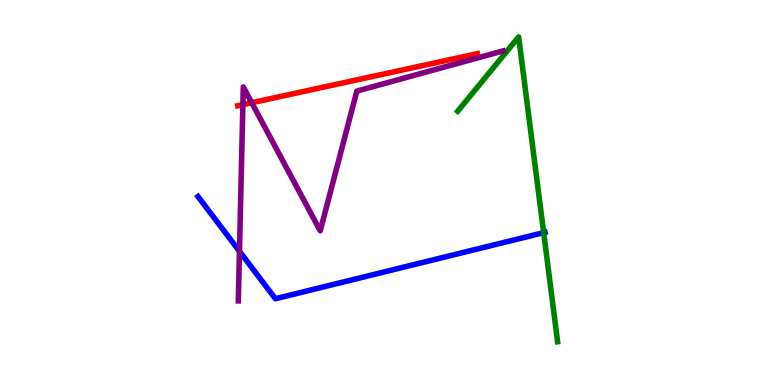[{'lines': ['blue', 'red'], 'intersections': []}, {'lines': ['green', 'red'], 'intersections': []}, {'lines': ['purple', 'red'], 'intersections': [{'x': 3.13, 'y': 7.28}, {'x': 3.25, 'y': 7.33}]}, {'lines': ['blue', 'green'], 'intersections': [{'x': 7.02, 'y': 3.96}]}, {'lines': ['blue', 'purple'], 'intersections': [{'x': 3.09, 'y': 3.47}]}, {'lines': ['green', 'purple'], 'intersections': []}]